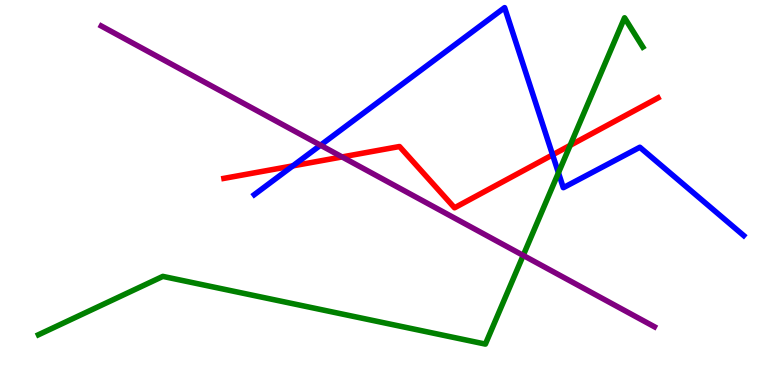[{'lines': ['blue', 'red'], 'intersections': [{'x': 3.78, 'y': 5.69}, {'x': 7.13, 'y': 5.98}]}, {'lines': ['green', 'red'], 'intersections': [{'x': 7.36, 'y': 6.22}]}, {'lines': ['purple', 'red'], 'intersections': [{'x': 4.41, 'y': 5.92}]}, {'lines': ['blue', 'green'], 'intersections': [{'x': 7.21, 'y': 5.51}]}, {'lines': ['blue', 'purple'], 'intersections': [{'x': 4.14, 'y': 6.23}]}, {'lines': ['green', 'purple'], 'intersections': [{'x': 6.75, 'y': 3.37}]}]